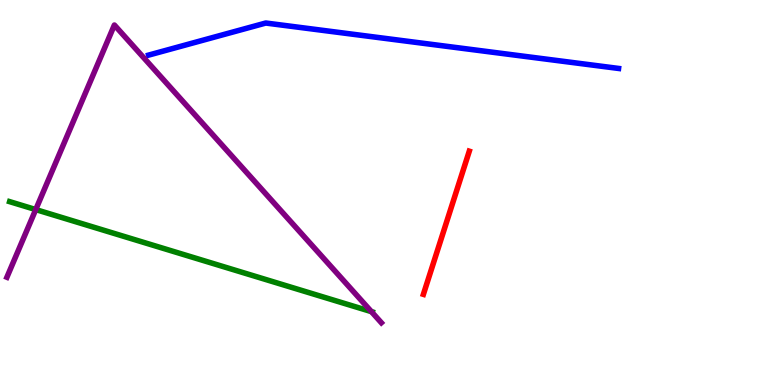[{'lines': ['blue', 'red'], 'intersections': []}, {'lines': ['green', 'red'], 'intersections': []}, {'lines': ['purple', 'red'], 'intersections': []}, {'lines': ['blue', 'green'], 'intersections': []}, {'lines': ['blue', 'purple'], 'intersections': []}, {'lines': ['green', 'purple'], 'intersections': [{'x': 0.461, 'y': 4.56}, {'x': 4.79, 'y': 1.91}]}]